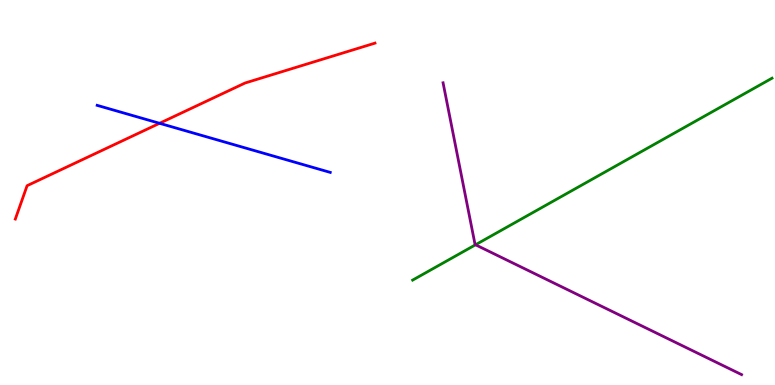[{'lines': ['blue', 'red'], 'intersections': [{'x': 2.06, 'y': 6.8}]}, {'lines': ['green', 'red'], 'intersections': []}, {'lines': ['purple', 'red'], 'intersections': []}, {'lines': ['blue', 'green'], 'intersections': []}, {'lines': ['blue', 'purple'], 'intersections': []}, {'lines': ['green', 'purple'], 'intersections': [{'x': 6.14, 'y': 3.64}]}]